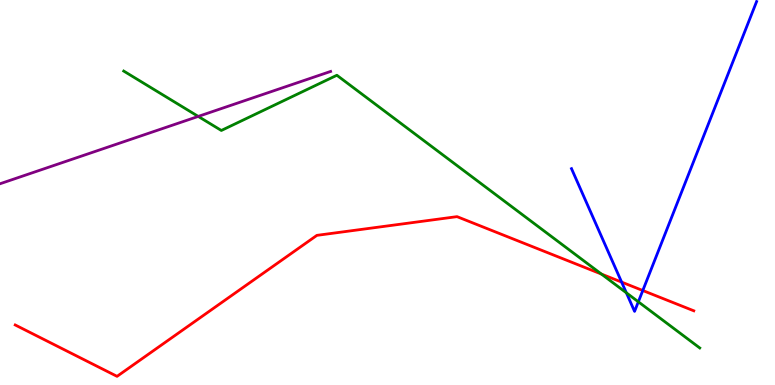[{'lines': ['blue', 'red'], 'intersections': [{'x': 8.02, 'y': 2.67}, {'x': 8.29, 'y': 2.45}]}, {'lines': ['green', 'red'], 'intersections': [{'x': 7.76, 'y': 2.88}]}, {'lines': ['purple', 'red'], 'intersections': []}, {'lines': ['blue', 'green'], 'intersections': [{'x': 8.08, 'y': 2.39}, {'x': 8.24, 'y': 2.16}]}, {'lines': ['blue', 'purple'], 'intersections': []}, {'lines': ['green', 'purple'], 'intersections': [{'x': 2.56, 'y': 6.98}]}]